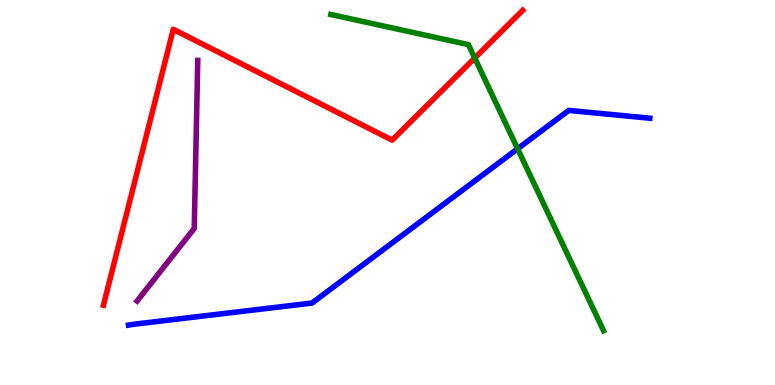[{'lines': ['blue', 'red'], 'intersections': []}, {'lines': ['green', 'red'], 'intersections': [{'x': 6.13, 'y': 8.49}]}, {'lines': ['purple', 'red'], 'intersections': []}, {'lines': ['blue', 'green'], 'intersections': [{'x': 6.68, 'y': 6.14}]}, {'lines': ['blue', 'purple'], 'intersections': []}, {'lines': ['green', 'purple'], 'intersections': []}]